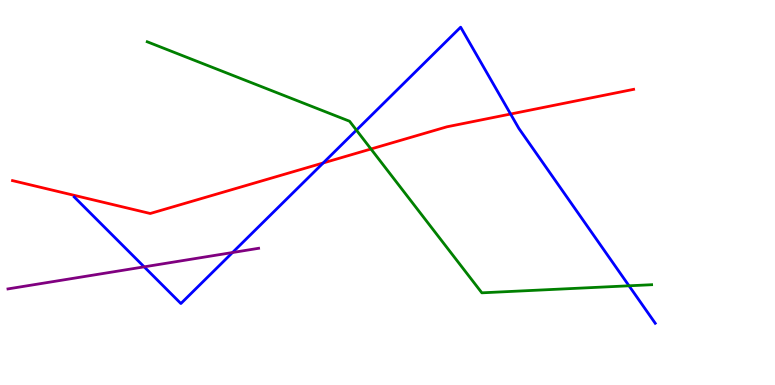[{'lines': ['blue', 'red'], 'intersections': [{'x': 4.17, 'y': 5.77}, {'x': 6.59, 'y': 7.04}]}, {'lines': ['green', 'red'], 'intersections': [{'x': 4.79, 'y': 6.13}]}, {'lines': ['purple', 'red'], 'intersections': []}, {'lines': ['blue', 'green'], 'intersections': [{'x': 4.6, 'y': 6.62}, {'x': 8.12, 'y': 2.58}]}, {'lines': ['blue', 'purple'], 'intersections': [{'x': 1.86, 'y': 3.07}, {'x': 3.0, 'y': 3.44}]}, {'lines': ['green', 'purple'], 'intersections': []}]